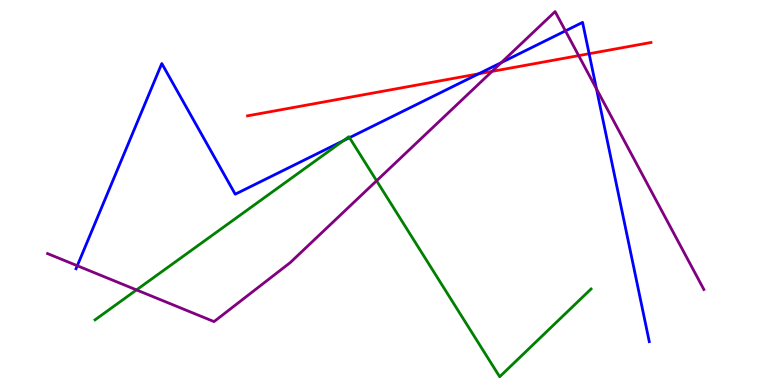[{'lines': ['blue', 'red'], 'intersections': [{'x': 6.18, 'y': 8.08}, {'x': 7.6, 'y': 8.6}]}, {'lines': ['green', 'red'], 'intersections': []}, {'lines': ['purple', 'red'], 'intersections': [{'x': 6.35, 'y': 8.15}, {'x': 7.47, 'y': 8.56}]}, {'lines': ['blue', 'green'], 'intersections': [{'x': 4.43, 'y': 6.34}, {'x': 4.51, 'y': 6.42}]}, {'lines': ['blue', 'purple'], 'intersections': [{'x': 0.997, 'y': 3.1}, {'x': 6.47, 'y': 8.37}, {'x': 7.3, 'y': 9.2}, {'x': 7.7, 'y': 7.69}]}, {'lines': ['green', 'purple'], 'intersections': [{'x': 1.76, 'y': 2.47}, {'x': 4.86, 'y': 5.3}]}]